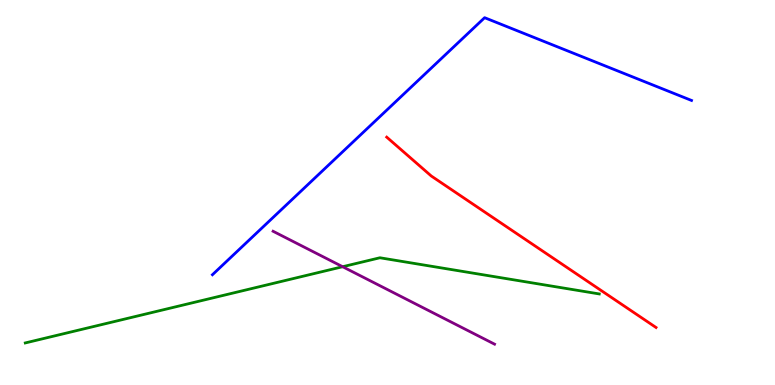[{'lines': ['blue', 'red'], 'intersections': []}, {'lines': ['green', 'red'], 'intersections': []}, {'lines': ['purple', 'red'], 'intersections': []}, {'lines': ['blue', 'green'], 'intersections': []}, {'lines': ['blue', 'purple'], 'intersections': []}, {'lines': ['green', 'purple'], 'intersections': [{'x': 4.42, 'y': 3.07}]}]